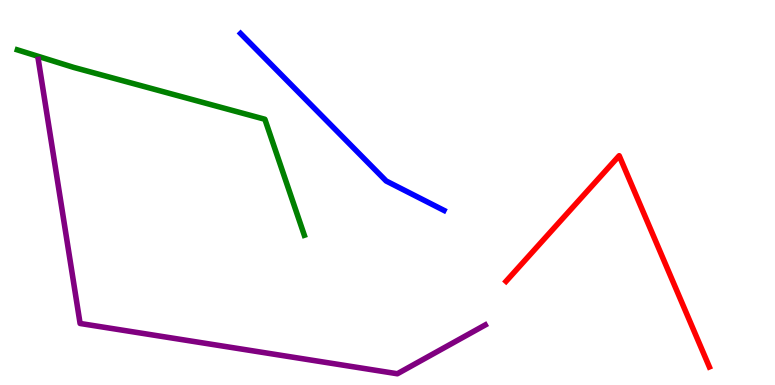[{'lines': ['blue', 'red'], 'intersections': []}, {'lines': ['green', 'red'], 'intersections': []}, {'lines': ['purple', 'red'], 'intersections': []}, {'lines': ['blue', 'green'], 'intersections': []}, {'lines': ['blue', 'purple'], 'intersections': []}, {'lines': ['green', 'purple'], 'intersections': []}]